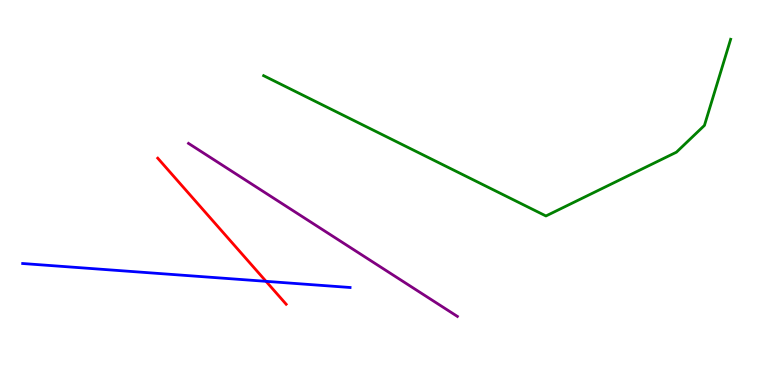[{'lines': ['blue', 'red'], 'intersections': [{'x': 3.43, 'y': 2.69}]}, {'lines': ['green', 'red'], 'intersections': []}, {'lines': ['purple', 'red'], 'intersections': []}, {'lines': ['blue', 'green'], 'intersections': []}, {'lines': ['blue', 'purple'], 'intersections': []}, {'lines': ['green', 'purple'], 'intersections': []}]